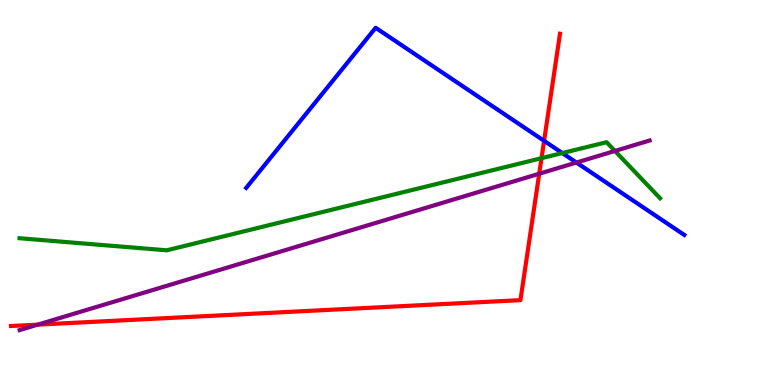[{'lines': ['blue', 'red'], 'intersections': [{'x': 7.02, 'y': 6.34}]}, {'lines': ['green', 'red'], 'intersections': [{'x': 6.99, 'y': 5.89}]}, {'lines': ['purple', 'red'], 'intersections': [{'x': 0.487, 'y': 1.57}, {'x': 6.96, 'y': 5.49}]}, {'lines': ['blue', 'green'], 'intersections': [{'x': 7.26, 'y': 6.02}]}, {'lines': ['blue', 'purple'], 'intersections': [{'x': 7.44, 'y': 5.78}]}, {'lines': ['green', 'purple'], 'intersections': [{'x': 7.93, 'y': 6.08}]}]